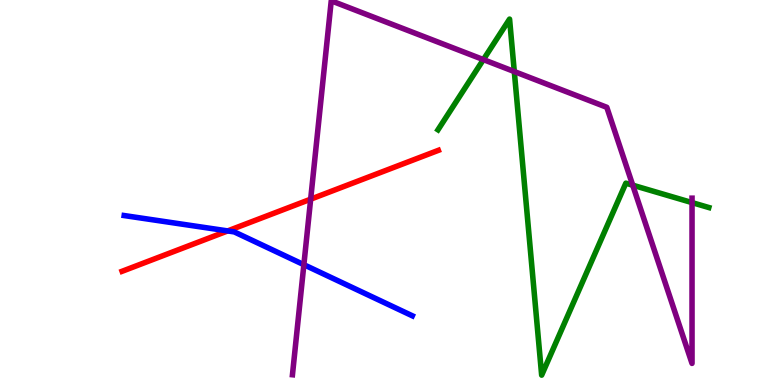[{'lines': ['blue', 'red'], 'intersections': [{'x': 2.94, 'y': 4.0}]}, {'lines': ['green', 'red'], 'intersections': []}, {'lines': ['purple', 'red'], 'intersections': [{'x': 4.01, 'y': 4.83}]}, {'lines': ['blue', 'green'], 'intersections': []}, {'lines': ['blue', 'purple'], 'intersections': [{'x': 3.92, 'y': 3.12}]}, {'lines': ['green', 'purple'], 'intersections': [{'x': 6.24, 'y': 8.45}, {'x': 6.64, 'y': 8.14}, {'x': 8.16, 'y': 5.19}, {'x': 8.93, 'y': 4.74}]}]